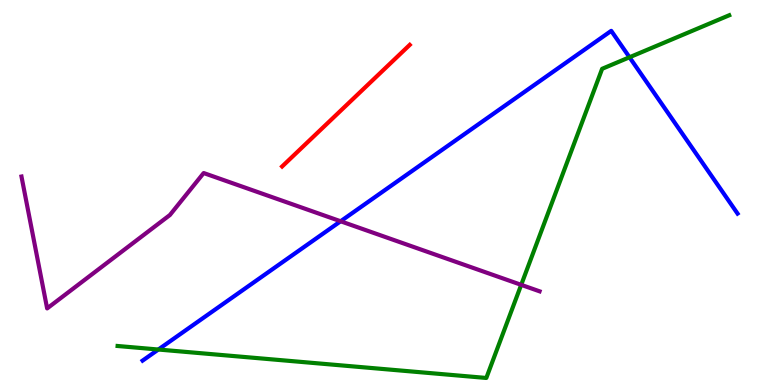[{'lines': ['blue', 'red'], 'intersections': []}, {'lines': ['green', 'red'], 'intersections': []}, {'lines': ['purple', 'red'], 'intersections': []}, {'lines': ['blue', 'green'], 'intersections': [{'x': 2.04, 'y': 0.921}, {'x': 8.12, 'y': 8.51}]}, {'lines': ['blue', 'purple'], 'intersections': [{'x': 4.4, 'y': 4.25}]}, {'lines': ['green', 'purple'], 'intersections': [{'x': 6.73, 'y': 2.6}]}]